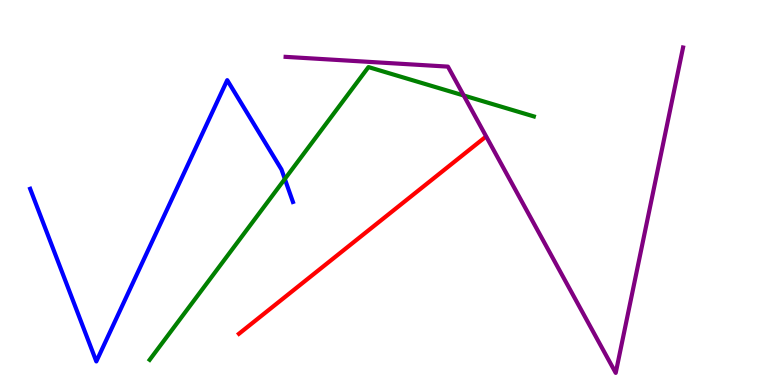[{'lines': ['blue', 'red'], 'intersections': []}, {'lines': ['green', 'red'], 'intersections': []}, {'lines': ['purple', 'red'], 'intersections': []}, {'lines': ['blue', 'green'], 'intersections': [{'x': 3.68, 'y': 5.35}]}, {'lines': ['blue', 'purple'], 'intersections': []}, {'lines': ['green', 'purple'], 'intersections': [{'x': 5.98, 'y': 7.52}]}]